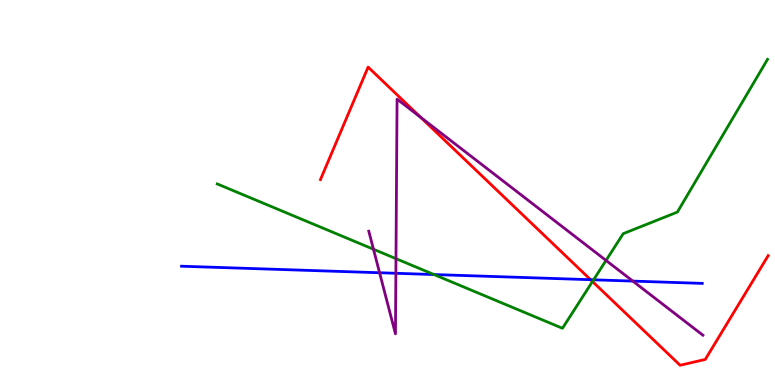[{'lines': ['blue', 'red'], 'intersections': [{'x': 7.62, 'y': 2.73}]}, {'lines': ['green', 'red'], 'intersections': [{'x': 7.64, 'y': 2.69}]}, {'lines': ['purple', 'red'], 'intersections': [{'x': 5.43, 'y': 6.95}]}, {'lines': ['blue', 'green'], 'intersections': [{'x': 5.6, 'y': 2.87}, {'x': 7.66, 'y': 2.73}]}, {'lines': ['blue', 'purple'], 'intersections': [{'x': 4.9, 'y': 2.92}, {'x': 5.11, 'y': 2.9}, {'x': 8.17, 'y': 2.7}]}, {'lines': ['green', 'purple'], 'intersections': [{'x': 4.82, 'y': 3.53}, {'x': 5.11, 'y': 3.28}, {'x': 7.82, 'y': 3.24}]}]